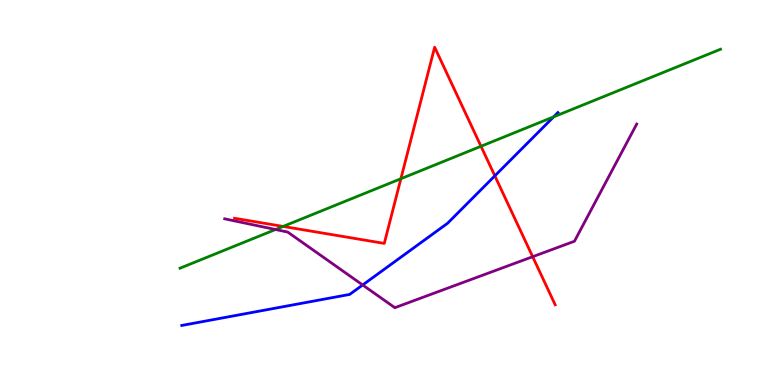[{'lines': ['blue', 'red'], 'intersections': [{'x': 6.38, 'y': 5.43}]}, {'lines': ['green', 'red'], 'intersections': [{'x': 3.65, 'y': 4.12}, {'x': 5.17, 'y': 5.36}, {'x': 6.21, 'y': 6.2}]}, {'lines': ['purple', 'red'], 'intersections': [{'x': 6.87, 'y': 3.33}]}, {'lines': ['blue', 'green'], 'intersections': [{'x': 7.14, 'y': 6.96}]}, {'lines': ['blue', 'purple'], 'intersections': [{'x': 4.68, 'y': 2.6}]}, {'lines': ['green', 'purple'], 'intersections': [{'x': 3.55, 'y': 4.04}]}]